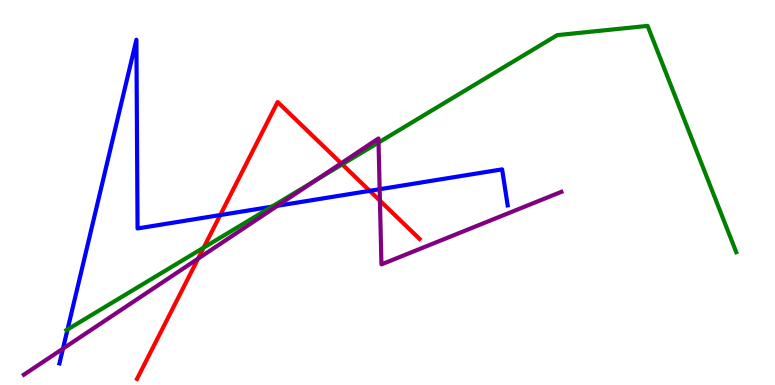[{'lines': ['blue', 'red'], 'intersections': [{'x': 2.84, 'y': 4.41}, {'x': 4.77, 'y': 5.04}]}, {'lines': ['green', 'red'], 'intersections': [{'x': 2.63, 'y': 3.57}, {'x': 4.42, 'y': 5.73}]}, {'lines': ['purple', 'red'], 'intersections': [{'x': 2.56, 'y': 3.28}, {'x': 4.4, 'y': 5.76}, {'x': 4.9, 'y': 4.79}]}, {'lines': ['blue', 'green'], 'intersections': [{'x': 0.871, 'y': 1.44}, {'x': 3.51, 'y': 4.63}]}, {'lines': ['blue', 'purple'], 'intersections': [{'x': 0.813, 'y': 0.944}, {'x': 3.58, 'y': 4.65}, {'x': 4.9, 'y': 5.09}]}, {'lines': ['green', 'purple'], 'intersections': [{'x': 4.07, 'y': 5.31}, {'x': 4.88, 'y': 6.3}]}]